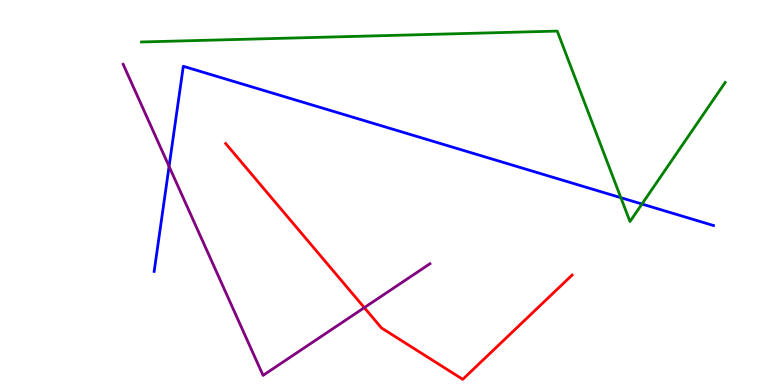[{'lines': ['blue', 'red'], 'intersections': []}, {'lines': ['green', 'red'], 'intersections': []}, {'lines': ['purple', 'red'], 'intersections': [{'x': 4.7, 'y': 2.01}]}, {'lines': ['blue', 'green'], 'intersections': [{'x': 8.01, 'y': 4.87}, {'x': 8.28, 'y': 4.7}]}, {'lines': ['blue', 'purple'], 'intersections': [{'x': 2.18, 'y': 5.68}]}, {'lines': ['green', 'purple'], 'intersections': []}]